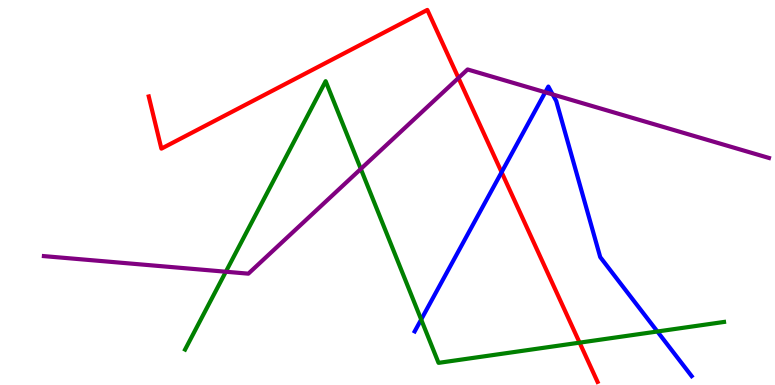[{'lines': ['blue', 'red'], 'intersections': [{'x': 6.47, 'y': 5.53}]}, {'lines': ['green', 'red'], 'intersections': [{'x': 7.48, 'y': 1.1}]}, {'lines': ['purple', 'red'], 'intersections': [{'x': 5.92, 'y': 7.97}]}, {'lines': ['blue', 'green'], 'intersections': [{'x': 5.43, 'y': 1.7}, {'x': 8.48, 'y': 1.39}]}, {'lines': ['blue', 'purple'], 'intersections': [{'x': 7.04, 'y': 7.6}, {'x': 7.13, 'y': 7.55}]}, {'lines': ['green', 'purple'], 'intersections': [{'x': 2.91, 'y': 2.94}, {'x': 4.66, 'y': 5.61}]}]